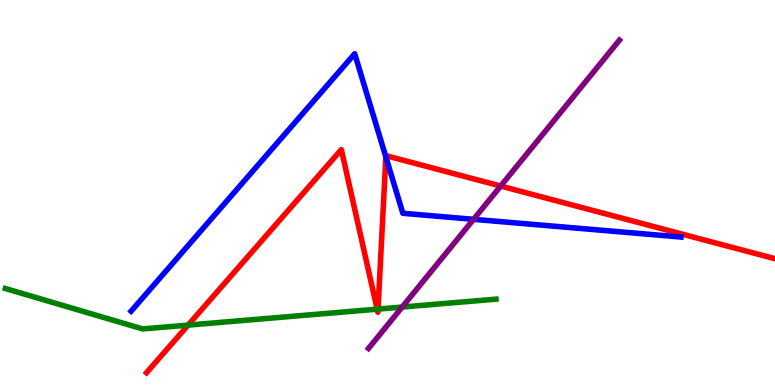[{'lines': ['blue', 'red'], 'intersections': [{'x': 4.98, 'y': 5.92}]}, {'lines': ['green', 'red'], 'intersections': [{'x': 2.43, 'y': 1.56}, {'x': 4.87, 'y': 1.97}, {'x': 4.88, 'y': 1.97}]}, {'lines': ['purple', 'red'], 'intersections': [{'x': 6.46, 'y': 5.17}]}, {'lines': ['blue', 'green'], 'intersections': []}, {'lines': ['blue', 'purple'], 'intersections': [{'x': 6.11, 'y': 4.3}]}, {'lines': ['green', 'purple'], 'intersections': [{'x': 5.19, 'y': 2.02}]}]